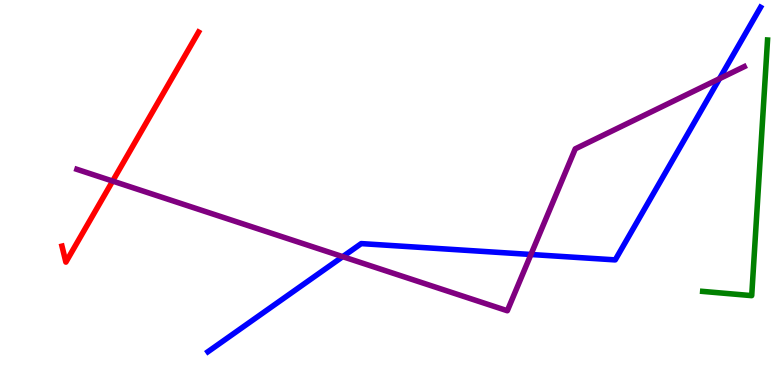[{'lines': ['blue', 'red'], 'intersections': []}, {'lines': ['green', 'red'], 'intersections': []}, {'lines': ['purple', 'red'], 'intersections': [{'x': 1.45, 'y': 5.3}]}, {'lines': ['blue', 'green'], 'intersections': []}, {'lines': ['blue', 'purple'], 'intersections': [{'x': 4.42, 'y': 3.33}, {'x': 6.85, 'y': 3.39}, {'x': 9.28, 'y': 7.96}]}, {'lines': ['green', 'purple'], 'intersections': []}]